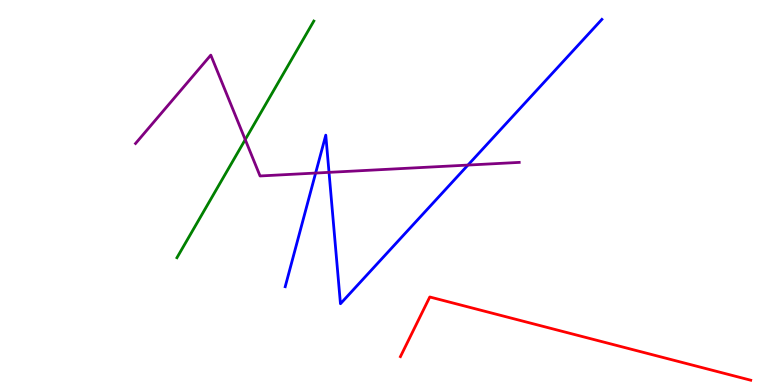[{'lines': ['blue', 'red'], 'intersections': []}, {'lines': ['green', 'red'], 'intersections': []}, {'lines': ['purple', 'red'], 'intersections': []}, {'lines': ['blue', 'green'], 'intersections': []}, {'lines': ['blue', 'purple'], 'intersections': [{'x': 4.07, 'y': 5.51}, {'x': 4.25, 'y': 5.52}, {'x': 6.04, 'y': 5.71}]}, {'lines': ['green', 'purple'], 'intersections': [{'x': 3.16, 'y': 6.37}]}]